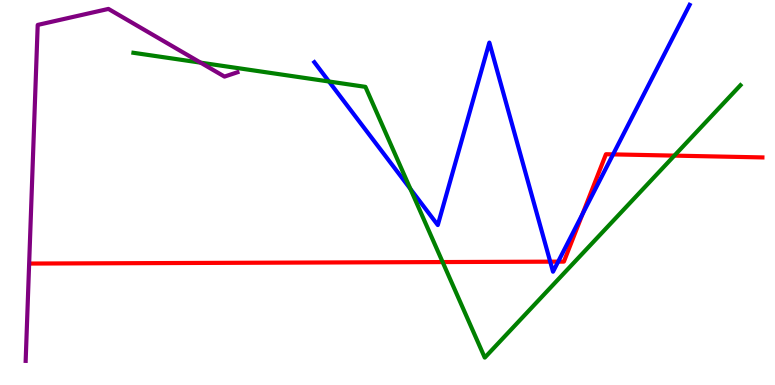[{'lines': ['blue', 'red'], 'intersections': [{'x': 7.1, 'y': 3.2}, {'x': 7.2, 'y': 3.2}, {'x': 7.52, 'y': 4.44}, {'x': 7.91, 'y': 5.99}]}, {'lines': ['green', 'red'], 'intersections': [{'x': 5.71, 'y': 3.19}, {'x': 8.7, 'y': 5.96}]}, {'lines': ['purple', 'red'], 'intersections': []}, {'lines': ['blue', 'green'], 'intersections': [{'x': 4.24, 'y': 7.88}, {'x': 5.3, 'y': 5.09}]}, {'lines': ['blue', 'purple'], 'intersections': []}, {'lines': ['green', 'purple'], 'intersections': [{'x': 2.59, 'y': 8.37}]}]